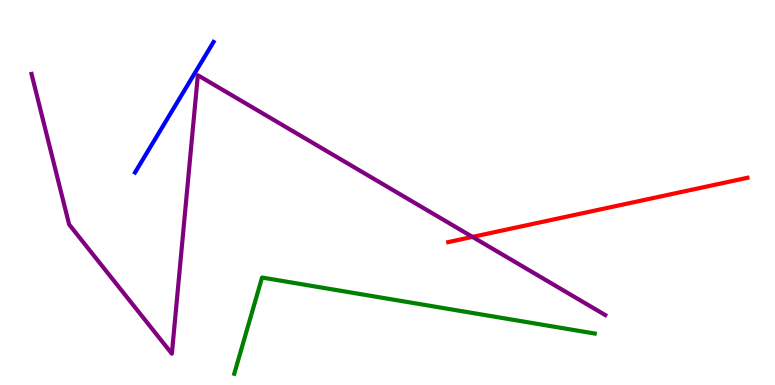[{'lines': ['blue', 'red'], 'intersections': []}, {'lines': ['green', 'red'], 'intersections': []}, {'lines': ['purple', 'red'], 'intersections': [{'x': 6.1, 'y': 3.85}]}, {'lines': ['blue', 'green'], 'intersections': []}, {'lines': ['blue', 'purple'], 'intersections': []}, {'lines': ['green', 'purple'], 'intersections': []}]